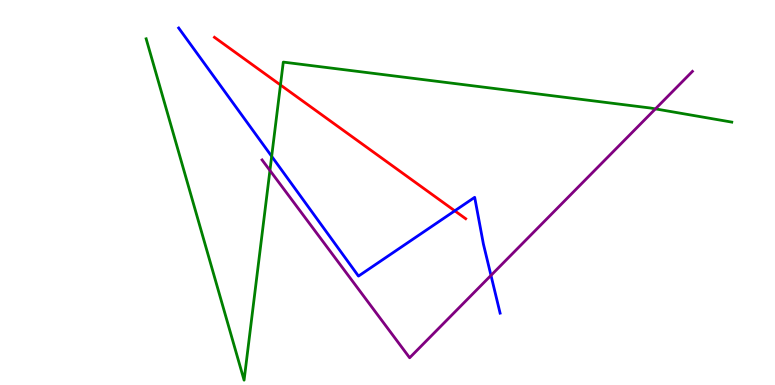[{'lines': ['blue', 'red'], 'intersections': [{'x': 5.87, 'y': 4.52}]}, {'lines': ['green', 'red'], 'intersections': [{'x': 3.62, 'y': 7.79}]}, {'lines': ['purple', 'red'], 'intersections': []}, {'lines': ['blue', 'green'], 'intersections': [{'x': 3.51, 'y': 5.94}]}, {'lines': ['blue', 'purple'], 'intersections': [{'x': 6.34, 'y': 2.85}]}, {'lines': ['green', 'purple'], 'intersections': [{'x': 3.48, 'y': 5.57}, {'x': 8.46, 'y': 7.17}]}]